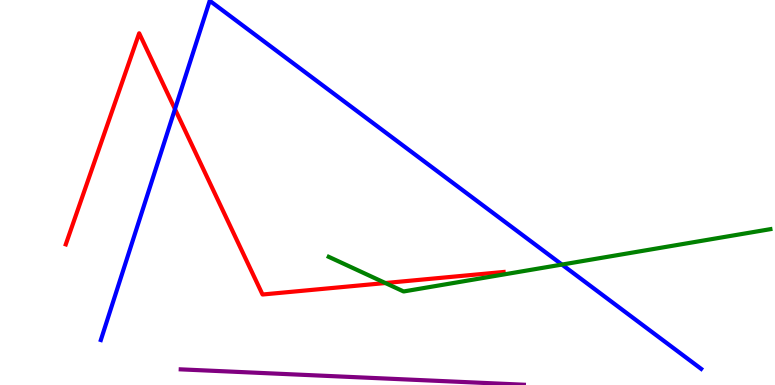[{'lines': ['blue', 'red'], 'intersections': [{'x': 2.26, 'y': 7.17}]}, {'lines': ['green', 'red'], 'intersections': [{'x': 4.97, 'y': 2.65}]}, {'lines': ['purple', 'red'], 'intersections': []}, {'lines': ['blue', 'green'], 'intersections': [{'x': 7.25, 'y': 3.13}]}, {'lines': ['blue', 'purple'], 'intersections': []}, {'lines': ['green', 'purple'], 'intersections': []}]